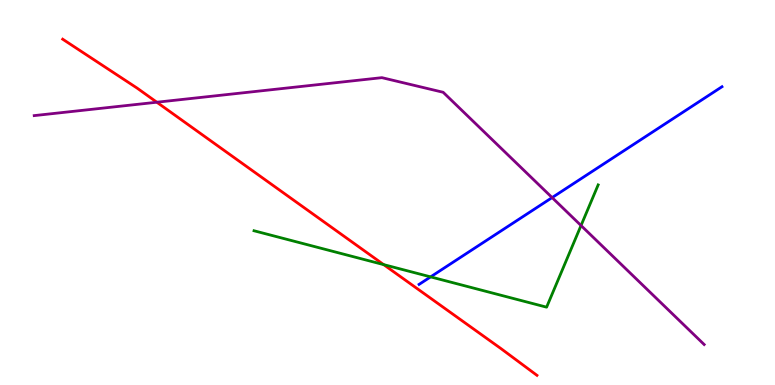[{'lines': ['blue', 'red'], 'intersections': []}, {'lines': ['green', 'red'], 'intersections': [{'x': 4.95, 'y': 3.13}]}, {'lines': ['purple', 'red'], 'intersections': [{'x': 2.02, 'y': 7.34}]}, {'lines': ['blue', 'green'], 'intersections': [{'x': 5.56, 'y': 2.81}]}, {'lines': ['blue', 'purple'], 'intersections': [{'x': 7.12, 'y': 4.87}]}, {'lines': ['green', 'purple'], 'intersections': [{'x': 7.5, 'y': 4.14}]}]